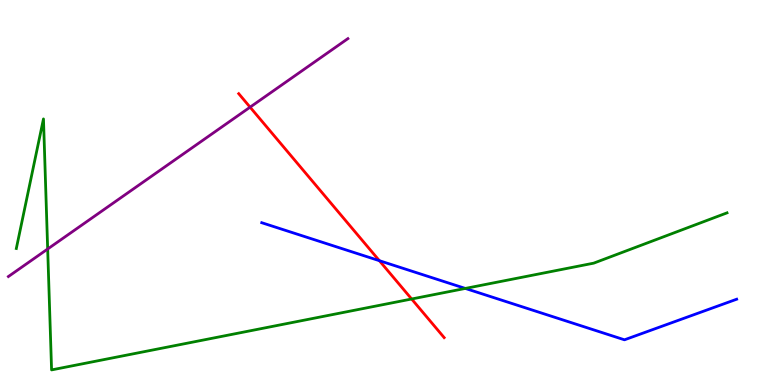[{'lines': ['blue', 'red'], 'intersections': [{'x': 4.9, 'y': 3.23}]}, {'lines': ['green', 'red'], 'intersections': [{'x': 5.31, 'y': 2.23}]}, {'lines': ['purple', 'red'], 'intersections': [{'x': 3.23, 'y': 7.22}]}, {'lines': ['blue', 'green'], 'intersections': [{'x': 6.0, 'y': 2.51}]}, {'lines': ['blue', 'purple'], 'intersections': []}, {'lines': ['green', 'purple'], 'intersections': [{'x': 0.615, 'y': 3.53}]}]